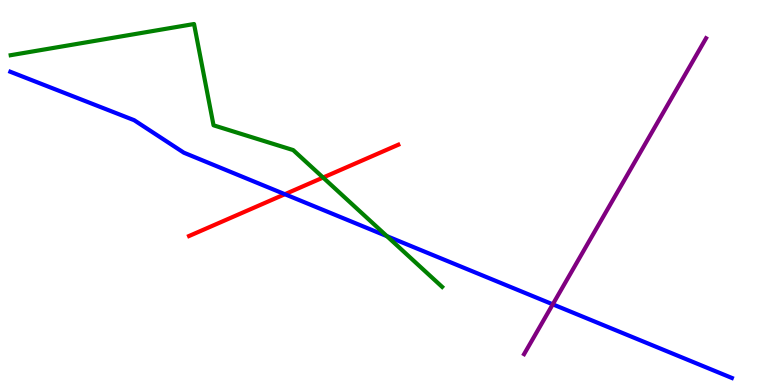[{'lines': ['blue', 'red'], 'intersections': [{'x': 3.68, 'y': 4.96}]}, {'lines': ['green', 'red'], 'intersections': [{'x': 4.17, 'y': 5.39}]}, {'lines': ['purple', 'red'], 'intersections': []}, {'lines': ['blue', 'green'], 'intersections': [{'x': 4.99, 'y': 3.87}]}, {'lines': ['blue', 'purple'], 'intersections': [{'x': 7.13, 'y': 2.1}]}, {'lines': ['green', 'purple'], 'intersections': []}]